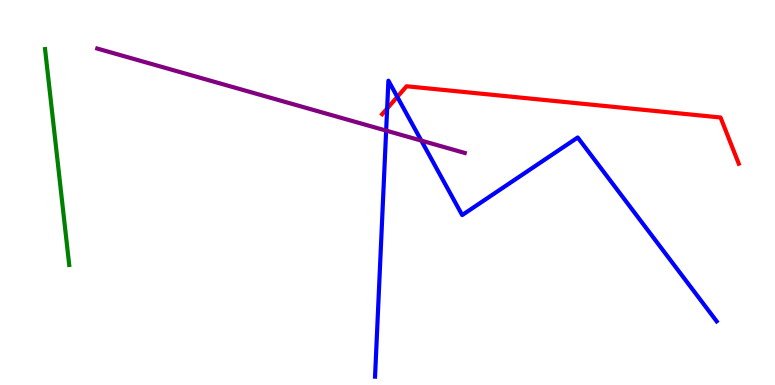[{'lines': ['blue', 'red'], 'intersections': [{'x': 5.0, 'y': 7.18}, {'x': 5.13, 'y': 7.48}]}, {'lines': ['green', 'red'], 'intersections': []}, {'lines': ['purple', 'red'], 'intersections': []}, {'lines': ['blue', 'green'], 'intersections': []}, {'lines': ['blue', 'purple'], 'intersections': [{'x': 4.98, 'y': 6.61}, {'x': 5.44, 'y': 6.35}]}, {'lines': ['green', 'purple'], 'intersections': []}]